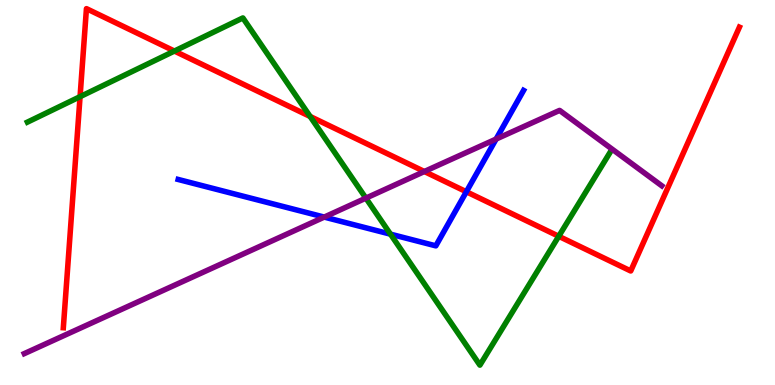[{'lines': ['blue', 'red'], 'intersections': [{'x': 6.02, 'y': 5.02}]}, {'lines': ['green', 'red'], 'intersections': [{'x': 1.03, 'y': 7.49}, {'x': 2.25, 'y': 8.67}, {'x': 4.0, 'y': 6.97}, {'x': 7.21, 'y': 3.86}]}, {'lines': ['purple', 'red'], 'intersections': [{'x': 5.48, 'y': 5.55}]}, {'lines': ['blue', 'green'], 'intersections': [{'x': 5.04, 'y': 3.92}]}, {'lines': ['blue', 'purple'], 'intersections': [{'x': 4.18, 'y': 4.36}, {'x': 6.4, 'y': 6.39}]}, {'lines': ['green', 'purple'], 'intersections': [{'x': 4.72, 'y': 4.85}]}]